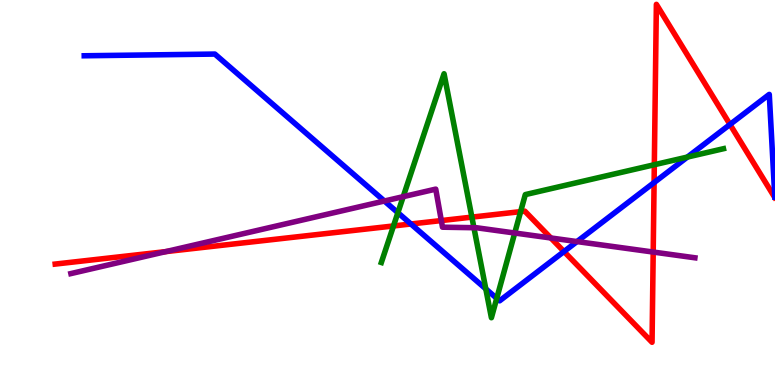[{'lines': ['blue', 'red'], 'intersections': [{'x': 5.3, 'y': 4.18}, {'x': 7.28, 'y': 3.47}, {'x': 8.44, 'y': 5.26}, {'x': 9.42, 'y': 6.77}]}, {'lines': ['green', 'red'], 'intersections': [{'x': 5.08, 'y': 4.13}, {'x': 6.09, 'y': 4.36}, {'x': 6.72, 'y': 4.5}, {'x': 8.44, 'y': 5.72}]}, {'lines': ['purple', 'red'], 'intersections': [{'x': 2.14, 'y': 3.46}, {'x': 5.69, 'y': 4.27}, {'x': 7.11, 'y': 3.82}, {'x': 8.43, 'y': 3.45}]}, {'lines': ['blue', 'green'], 'intersections': [{'x': 5.13, 'y': 4.48}, {'x': 6.27, 'y': 2.5}, {'x': 6.41, 'y': 2.25}, {'x': 8.87, 'y': 5.92}]}, {'lines': ['blue', 'purple'], 'intersections': [{'x': 4.96, 'y': 4.78}, {'x': 7.45, 'y': 3.73}]}, {'lines': ['green', 'purple'], 'intersections': [{'x': 5.2, 'y': 4.89}, {'x': 6.12, 'y': 4.09}, {'x': 6.64, 'y': 3.95}]}]